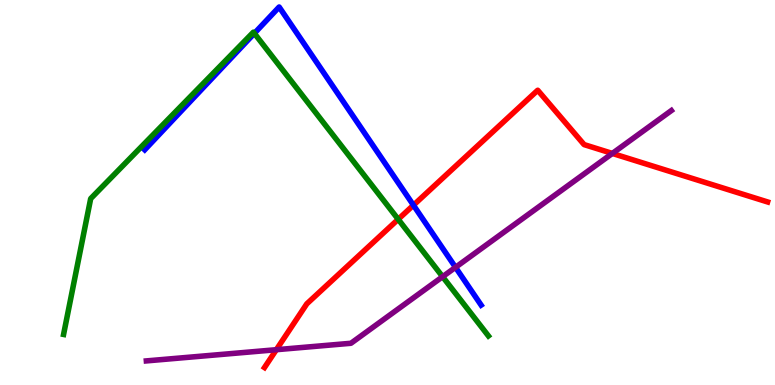[{'lines': ['blue', 'red'], 'intersections': [{'x': 5.33, 'y': 4.67}]}, {'lines': ['green', 'red'], 'intersections': [{'x': 5.14, 'y': 4.3}]}, {'lines': ['purple', 'red'], 'intersections': [{'x': 3.57, 'y': 0.917}, {'x': 7.9, 'y': 6.01}]}, {'lines': ['blue', 'green'], 'intersections': [{'x': 3.28, 'y': 9.13}]}, {'lines': ['blue', 'purple'], 'intersections': [{'x': 5.88, 'y': 3.06}]}, {'lines': ['green', 'purple'], 'intersections': [{'x': 5.71, 'y': 2.81}]}]